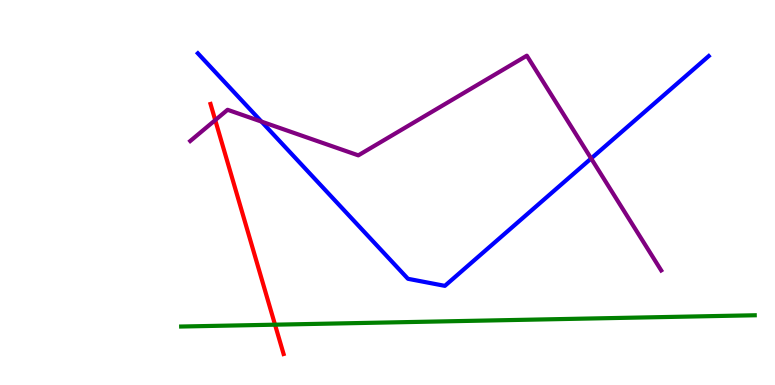[{'lines': ['blue', 'red'], 'intersections': []}, {'lines': ['green', 'red'], 'intersections': [{'x': 3.55, 'y': 1.57}]}, {'lines': ['purple', 'red'], 'intersections': [{'x': 2.78, 'y': 6.88}]}, {'lines': ['blue', 'green'], 'intersections': []}, {'lines': ['blue', 'purple'], 'intersections': [{'x': 3.37, 'y': 6.84}, {'x': 7.63, 'y': 5.88}]}, {'lines': ['green', 'purple'], 'intersections': []}]